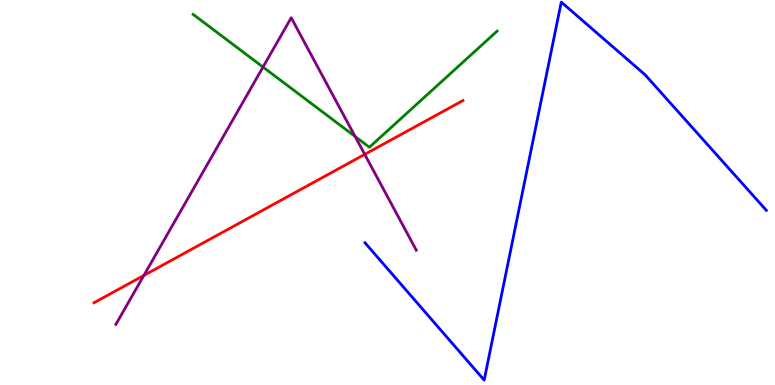[{'lines': ['blue', 'red'], 'intersections': []}, {'lines': ['green', 'red'], 'intersections': []}, {'lines': ['purple', 'red'], 'intersections': [{'x': 1.86, 'y': 2.85}, {'x': 4.71, 'y': 5.99}]}, {'lines': ['blue', 'green'], 'intersections': []}, {'lines': ['blue', 'purple'], 'intersections': []}, {'lines': ['green', 'purple'], 'intersections': [{'x': 3.39, 'y': 8.26}, {'x': 4.58, 'y': 6.46}]}]